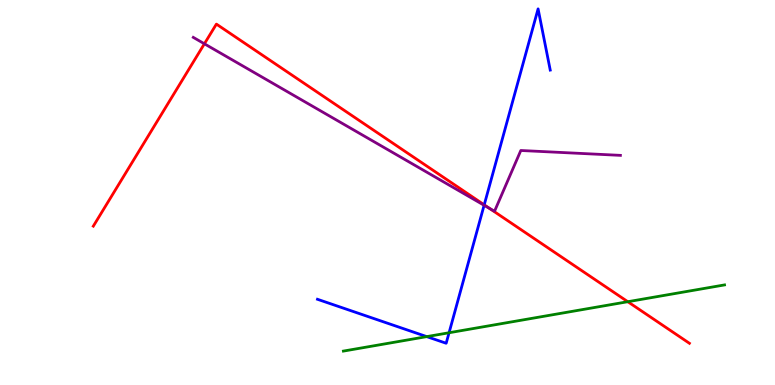[{'lines': ['blue', 'red'], 'intersections': [{'x': 6.25, 'y': 4.68}]}, {'lines': ['green', 'red'], 'intersections': [{'x': 8.1, 'y': 2.16}]}, {'lines': ['purple', 'red'], 'intersections': [{'x': 2.64, 'y': 8.86}, {'x': 6.32, 'y': 4.59}]}, {'lines': ['blue', 'green'], 'intersections': [{'x': 5.51, 'y': 1.26}, {'x': 5.79, 'y': 1.36}]}, {'lines': ['blue', 'purple'], 'intersections': [{'x': 6.25, 'y': 4.67}]}, {'lines': ['green', 'purple'], 'intersections': []}]